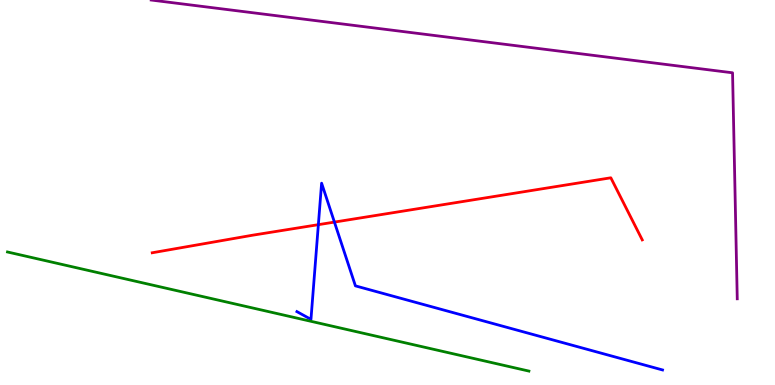[{'lines': ['blue', 'red'], 'intersections': [{'x': 4.11, 'y': 4.16}, {'x': 4.32, 'y': 4.23}]}, {'lines': ['green', 'red'], 'intersections': []}, {'lines': ['purple', 'red'], 'intersections': []}, {'lines': ['blue', 'green'], 'intersections': []}, {'lines': ['blue', 'purple'], 'intersections': []}, {'lines': ['green', 'purple'], 'intersections': []}]